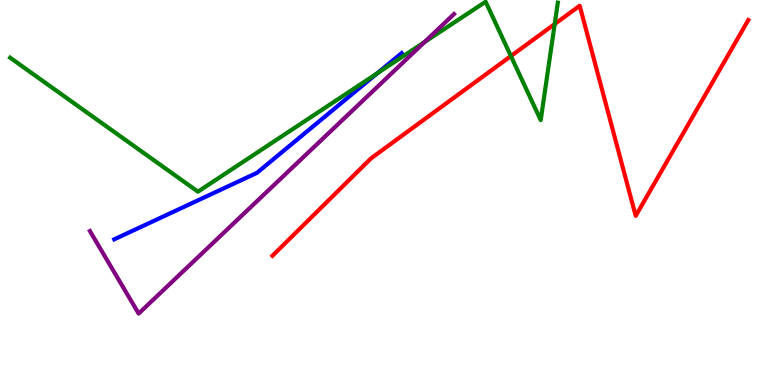[{'lines': ['blue', 'red'], 'intersections': []}, {'lines': ['green', 'red'], 'intersections': [{'x': 6.59, 'y': 8.54}, {'x': 7.16, 'y': 9.38}]}, {'lines': ['purple', 'red'], 'intersections': []}, {'lines': ['blue', 'green'], 'intersections': [{'x': 4.87, 'y': 8.1}]}, {'lines': ['blue', 'purple'], 'intersections': []}, {'lines': ['green', 'purple'], 'intersections': [{'x': 5.48, 'y': 8.91}]}]